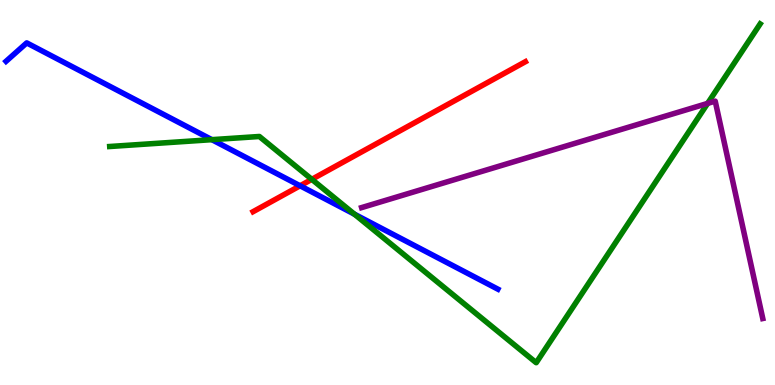[{'lines': ['blue', 'red'], 'intersections': [{'x': 3.87, 'y': 5.17}]}, {'lines': ['green', 'red'], 'intersections': [{'x': 4.02, 'y': 5.34}]}, {'lines': ['purple', 'red'], 'intersections': []}, {'lines': ['blue', 'green'], 'intersections': [{'x': 2.73, 'y': 6.37}, {'x': 4.57, 'y': 4.44}]}, {'lines': ['blue', 'purple'], 'intersections': []}, {'lines': ['green', 'purple'], 'intersections': [{'x': 9.13, 'y': 7.31}]}]